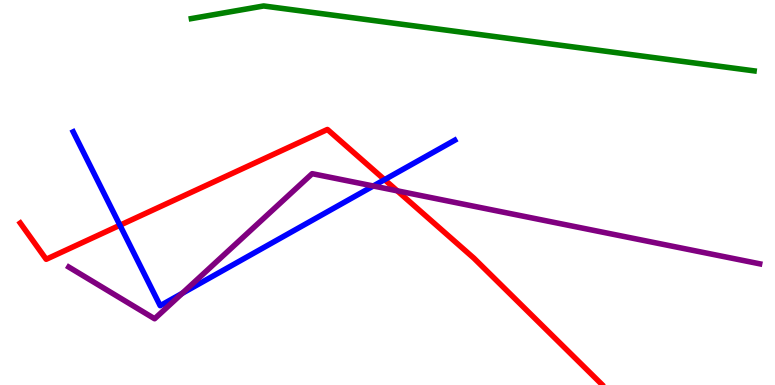[{'lines': ['blue', 'red'], 'intersections': [{'x': 1.55, 'y': 4.15}, {'x': 4.96, 'y': 5.33}]}, {'lines': ['green', 'red'], 'intersections': []}, {'lines': ['purple', 'red'], 'intersections': [{'x': 5.13, 'y': 5.04}]}, {'lines': ['blue', 'green'], 'intersections': []}, {'lines': ['blue', 'purple'], 'intersections': [{'x': 2.35, 'y': 2.38}, {'x': 4.82, 'y': 5.17}]}, {'lines': ['green', 'purple'], 'intersections': []}]